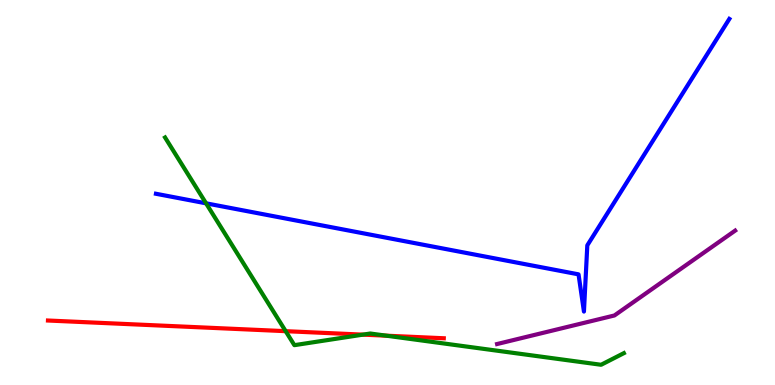[{'lines': ['blue', 'red'], 'intersections': []}, {'lines': ['green', 'red'], 'intersections': [{'x': 3.69, 'y': 1.4}, {'x': 4.68, 'y': 1.31}, {'x': 4.99, 'y': 1.28}]}, {'lines': ['purple', 'red'], 'intersections': []}, {'lines': ['blue', 'green'], 'intersections': [{'x': 2.66, 'y': 4.72}]}, {'lines': ['blue', 'purple'], 'intersections': []}, {'lines': ['green', 'purple'], 'intersections': []}]